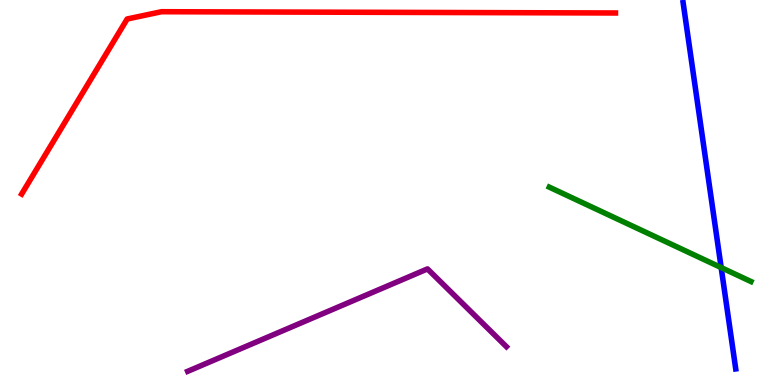[{'lines': ['blue', 'red'], 'intersections': []}, {'lines': ['green', 'red'], 'intersections': []}, {'lines': ['purple', 'red'], 'intersections': []}, {'lines': ['blue', 'green'], 'intersections': [{'x': 9.31, 'y': 3.05}]}, {'lines': ['blue', 'purple'], 'intersections': []}, {'lines': ['green', 'purple'], 'intersections': []}]